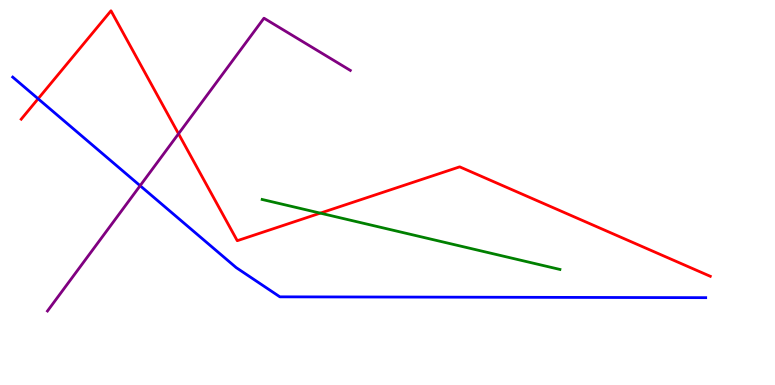[{'lines': ['blue', 'red'], 'intersections': [{'x': 0.492, 'y': 7.43}]}, {'lines': ['green', 'red'], 'intersections': [{'x': 4.13, 'y': 4.46}]}, {'lines': ['purple', 'red'], 'intersections': [{'x': 2.3, 'y': 6.53}]}, {'lines': ['blue', 'green'], 'intersections': []}, {'lines': ['blue', 'purple'], 'intersections': [{'x': 1.81, 'y': 5.18}]}, {'lines': ['green', 'purple'], 'intersections': []}]